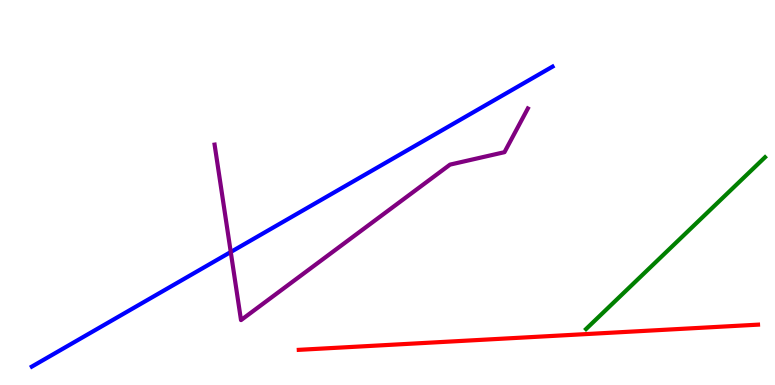[{'lines': ['blue', 'red'], 'intersections': []}, {'lines': ['green', 'red'], 'intersections': []}, {'lines': ['purple', 'red'], 'intersections': []}, {'lines': ['blue', 'green'], 'intersections': []}, {'lines': ['blue', 'purple'], 'intersections': [{'x': 2.98, 'y': 3.45}]}, {'lines': ['green', 'purple'], 'intersections': []}]